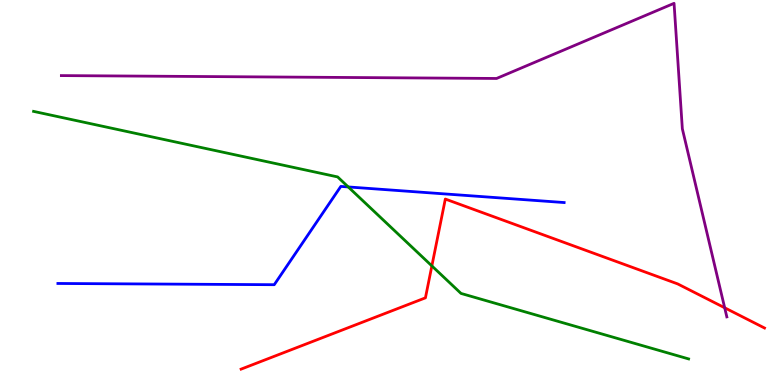[{'lines': ['blue', 'red'], 'intersections': []}, {'lines': ['green', 'red'], 'intersections': [{'x': 5.57, 'y': 3.09}]}, {'lines': ['purple', 'red'], 'intersections': [{'x': 9.35, 'y': 2.01}]}, {'lines': ['blue', 'green'], 'intersections': [{'x': 4.49, 'y': 5.14}]}, {'lines': ['blue', 'purple'], 'intersections': []}, {'lines': ['green', 'purple'], 'intersections': []}]